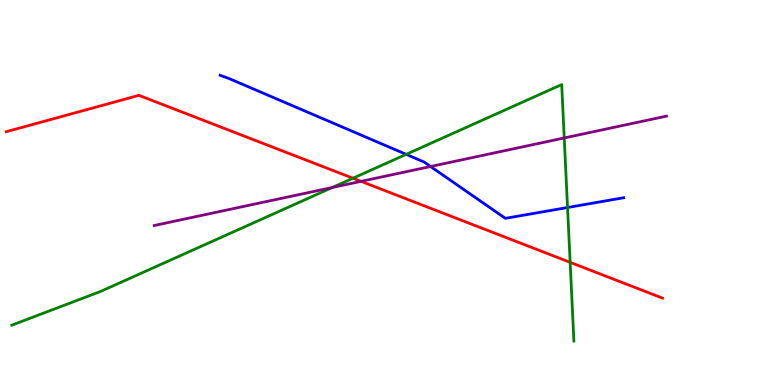[{'lines': ['blue', 'red'], 'intersections': []}, {'lines': ['green', 'red'], 'intersections': [{'x': 4.55, 'y': 5.37}, {'x': 7.36, 'y': 3.19}]}, {'lines': ['purple', 'red'], 'intersections': [{'x': 4.66, 'y': 5.29}]}, {'lines': ['blue', 'green'], 'intersections': [{'x': 5.24, 'y': 5.99}, {'x': 7.32, 'y': 4.61}]}, {'lines': ['blue', 'purple'], 'intersections': [{'x': 5.56, 'y': 5.68}]}, {'lines': ['green', 'purple'], 'intersections': [{'x': 4.29, 'y': 5.13}, {'x': 7.28, 'y': 6.42}]}]